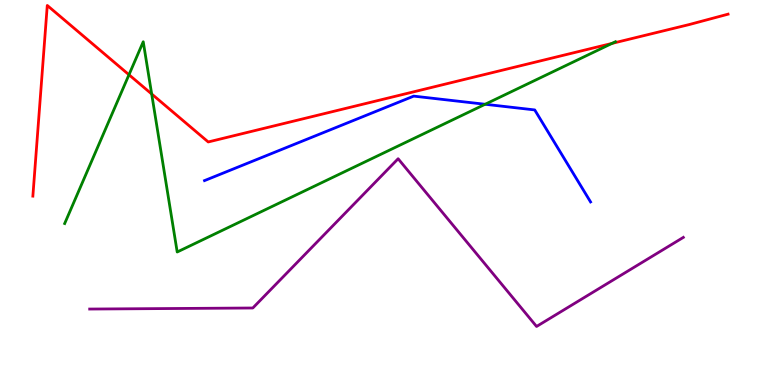[{'lines': ['blue', 'red'], 'intersections': []}, {'lines': ['green', 'red'], 'intersections': [{'x': 1.66, 'y': 8.06}, {'x': 1.96, 'y': 7.56}, {'x': 7.9, 'y': 8.87}]}, {'lines': ['purple', 'red'], 'intersections': []}, {'lines': ['blue', 'green'], 'intersections': [{'x': 6.26, 'y': 7.29}]}, {'lines': ['blue', 'purple'], 'intersections': []}, {'lines': ['green', 'purple'], 'intersections': []}]